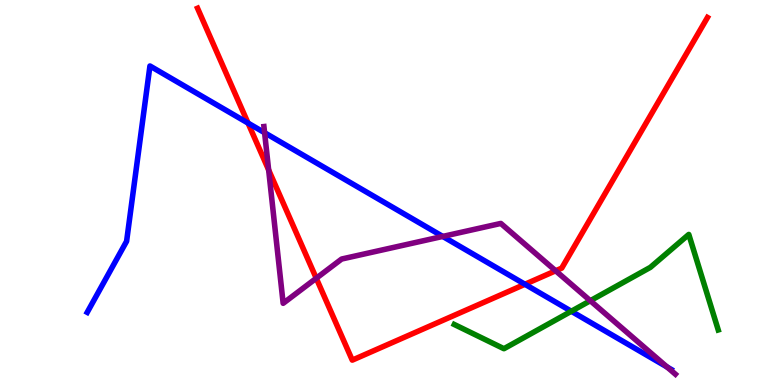[{'lines': ['blue', 'red'], 'intersections': [{'x': 3.2, 'y': 6.8}, {'x': 6.77, 'y': 2.62}]}, {'lines': ['green', 'red'], 'intersections': []}, {'lines': ['purple', 'red'], 'intersections': [{'x': 3.47, 'y': 5.59}, {'x': 4.08, 'y': 2.77}, {'x': 7.17, 'y': 2.97}]}, {'lines': ['blue', 'green'], 'intersections': [{'x': 7.37, 'y': 1.92}]}, {'lines': ['blue', 'purple'], 'intersections': [{'x': 3.41, 'y': 6.55}, {'x': 5.71, 'y': 3.86}, {'x': 8.61, 'y': 0.467}]}, {'lines': ['green', 'purple'], 'intersections': [{'x': 7.62, 'y': 2.19}]}]